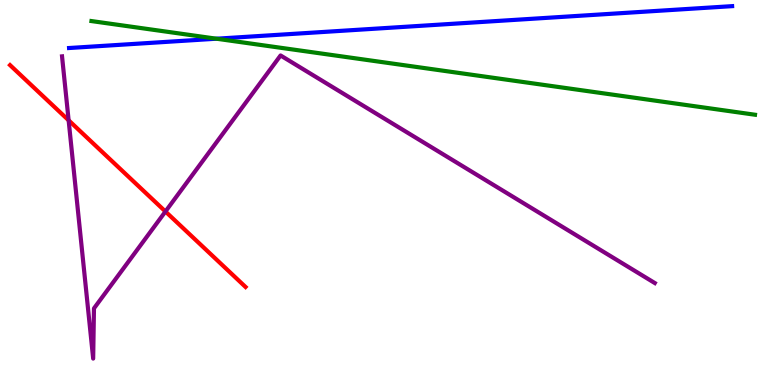[{'lines': ['blue', 'red'], 'intersections': []}, {'lines': ['green', 'red'], 'intersections': []}, {'lines': ['purple', 'red'], 'intersections': [{'x': 0.886, 'y': 6.88}, {'x': 2.13, 'y': 4.51}]}, {'lines': ['blue', 'green'], 'intersections': [{'x': 2.79, 'y': 8.99}]}, {'lines': ['blue', 'purple'], 'intersections': []}, {'lines': ['green', 'purple'], 'intersections': []}]